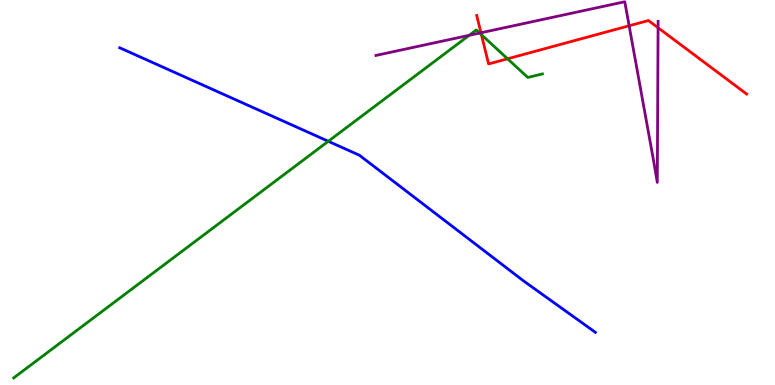[{'lines': ['blue', 'red'], 'intersections': []}, {'lines': ['green', 'red'], 'intersections': [{'x': 6.21, 'y': 9.1}, {'x': 6.55, 'y': 8.47}]}, {'lines': ['purple', 'red'], 'intersections': [{'x': 6.21, 'y': 9.15}, {'x': 8.12, 'y': 9.33}, {'x': 8.49, 'y': 9.28}]}, {'lines': ['blue', 'green'], 'intersections': [{'x': 4.24, 'y': 6.33}]}, {'lines': ['blue', 'purple'], 'intersections': []}, {'lines': ['green', 'purple'], 'intersections': [{'x': 6.05, 'y': 9.08}, {'x': 6.19, 'y': 9.14}]}]